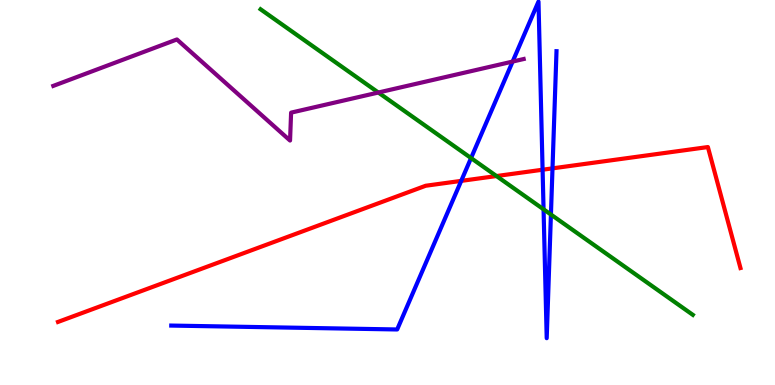[{'lines': ['blue', 'red'], 'intersections': [{'x': 5.95, 'y': 5.3}, {'x': 7.0, 'y': 5.59}, {'x': 7.13, 'y': 5.63}]}, {'lines': ['green', 'red'], 'intersections': [{'x': 6.41, 'y': 5.43}]}, {'lines': ['purple', 'red'], 'intersections': []}, {'lines': ['blue', 'green'], 'intersections': [{'x': 6.08, 'y': 5.89}, {'x': 7.01, 'y': 4.56}, {'x': 7.11, 'y': 4.43}]}, {'lines': ['blue', 'purple'], 'intersections': [{'x': 6.61, 'y': 8.4}]}, {'lines': ['green', 'purple'], 'intersections': [{'x': 4.88, 'y': 7.6}]}]